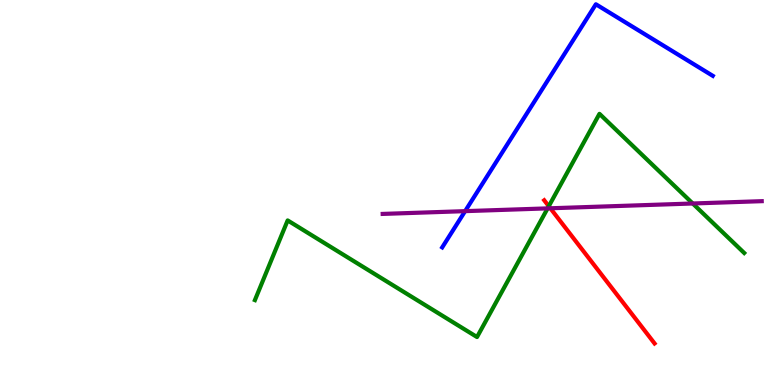[{'lines': ['blue', 'red'], 'intersections': []}, {'lines': ['green', 'red'], 'intersections': [{'x': 7.08, 'y': 4.64}]}, {'lines': ['purple', 'red'], 'intersections': [{'x': 7.1, 'y': 4.59}]}, {'lines': ['blue', 'green'], 'intersections': []}, {'lines': ['blue', 'purple'], 'intersections': [{'x': 6.0, 'y': 4.52}]}, {'lines': ['green', 'purple'], 'intersections': [{'x': 7.07, 'y': 4.59}, {'x': 8.94, 'y': 4.71}]}]